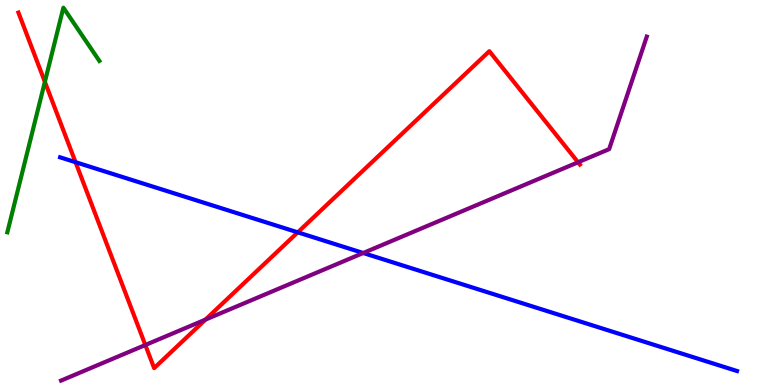[{'lines': ['blue', 'red'], 'intersections': [{'x': 0.975, 'y': 5.79}, {'x': 3.84, 'y': 3.97}]}, {'lines': ['green', 'red'], 'intersections': [{'x': 0.579, 'y': 7.87}]}, {'lines': ['purple', 'red'], 'intersections': [{'x': 1.88, 'y': 1.04}, {'x': 2.65, 'y': 1.7}, {'x': 7.46, 'y': 5.79}]}, {'lines': ['blue', 'green'], 'intersections': []}, {'lines': ['blue', 'purple'], 'intersections': [{'x': 4.69, 'y': 3.43}]}, {'lines': ['green', 'purple'], 'intersections': []}]